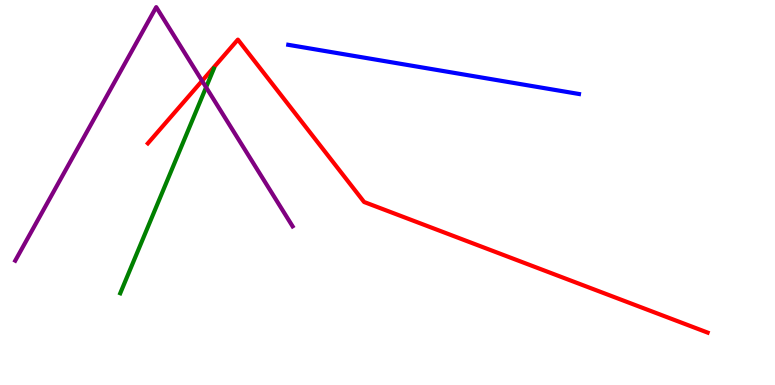[{'lines': ['blue', 'red'], 'intersections': []}, {'lines': ['green', 'red'], 'intersections': []}, {'lines': ['purple', 'red'], 'intersections': [{'x': 2.61, 'y': 7.9}]}, {'lines': ['blue', 'green'], 'intersections': []}, {'lines': ['blue', 'purple'], 'intersections': []}, {'lines': ['green', 'purple'], 'intersections': [{'x': 2.66, 'y': 7.73}]}]